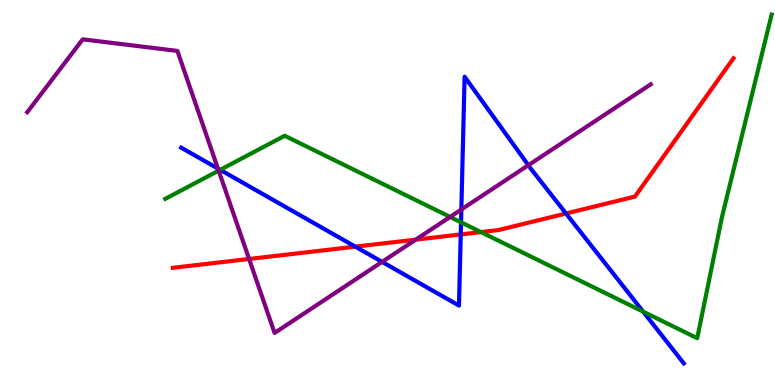[{'lines': ['blue', 'red'], 'intersections': [{'x': 4.58, 'y': 3.59}, {'x': 5.94, 'y': 3.91}, {'x': 7.3, 'y': 4.45}]}, {'lines': ['green', 'red'], 'intersections': [{'x': 6.21, 'y': 3.97}]}, {'lines': ['purple', 'red'], 'intersections': [{'x': 3.21, 'y': 3.27}, {'x': 5.36, 'y': 3.78}]}, {'lines': ['blue', 'green'], 'intersections': [{'x': 2.84, 'y': 5.59}, {'x': 5.95, 'y': 4.23}, {'x': 8.3, 'y': 1.91}]}, {'lines': ['blue', 'purple'], 'intersections': [{'x': 2.81, 'y': 5.62}, {'x': 4.93, 'y': 3.2}, {'x': 5.95, 'y': 4.56}, {'x': 6.82, 'y': 5.71}]}, {'lines': ['green', 'purple'], 'intersections': [{'x': 2.82, 'y': 5.57}, {'x': 5.81, 'y': 4.37}]}]